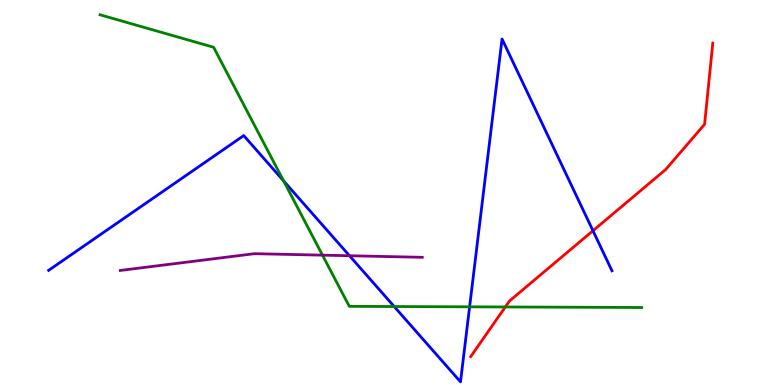[{'lines': ['blue', 'red'], 'intersections': [{'x': 7.65, 'y': 4.01}]}, {'lines': ['green', 'red'], 'intersections': [{'x': 6.52, 'y': 2.03}]}, {'lines': ['purple', 'red'], 'intersections': []}, {'lines': ['blue', 'green'], 'intersections': [{'x': 3.66, 'y': 5.3}, {'x': 5.09, 'y': 2.04}, {'x': 6.06, 'y': 2.03}]}, {'lines': ['blue', 'purple'], 'intersections': [{'x': 4.51, 'y': 3.36}]}, {'lines': ['green', 'purple'], 'intersections': [{'x': 4.16, 'y': 3.37}]}]